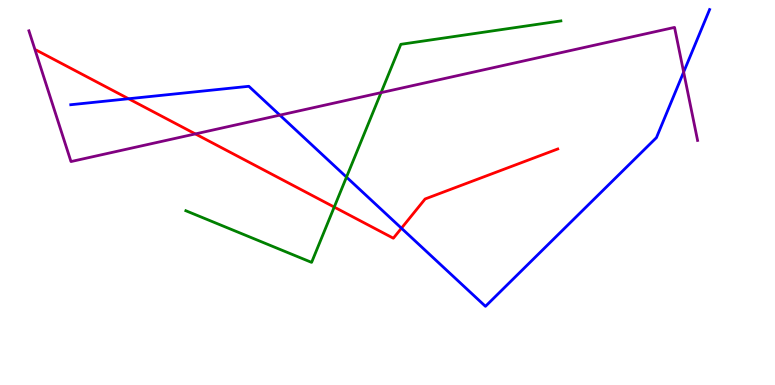[{'lines': ['blue', 'red'], 'intersections': [{'x': 1.66, 'y': 7.44}, {'x': 5.18, 'y': 4.07}]}, {'lines': ['green', 'red'], 'intersections': [{'x': 4.31, 'y': 4.62}]}, {'lines': ['purple', 'red'], 'intersections': [{'x': 2.52, 'y': 6.52}]}, {'lines': ['blue', 'green'], 'intersections': [{'x': 4.47, 'y': 5.4}]}, {'lines': ['blue', 'purple'], 'intersections': [{'x': 3.61, 'y': 7.01}, {'x': 8.82, 'y': 8.13}]}, {'lines': ['green', 'purple'], 'intersections': [{'x': 4.92, 'y': 7.59}]}]